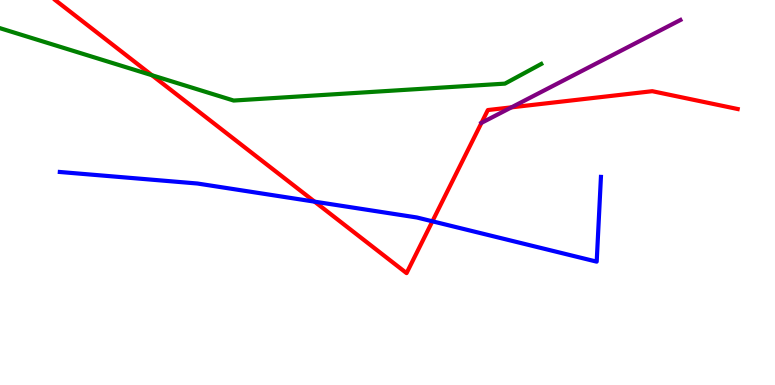[{'lines': ['blue', 'red'], 'intersections': [{'x': 4.06, 'y': 4.76}, {'x': 5.58, 'y': 4.25}]}, {'lines': ['green', 'red'], 'intersections': [{'x': 1.96, 'y': 8.05}]}, {'lines': ['purple', 'red'], 'intersections': [{'x': 6.21, 'y': 6.81}, {'x': 6.6, 'y': 7.21}]}, {'lines': ['blue', 'green'], 'intersections': []}, {'lines': ['blue', 'purple'], 'intersections': []}, {'lines': ['green', 'purple'], 'intersections': []}]